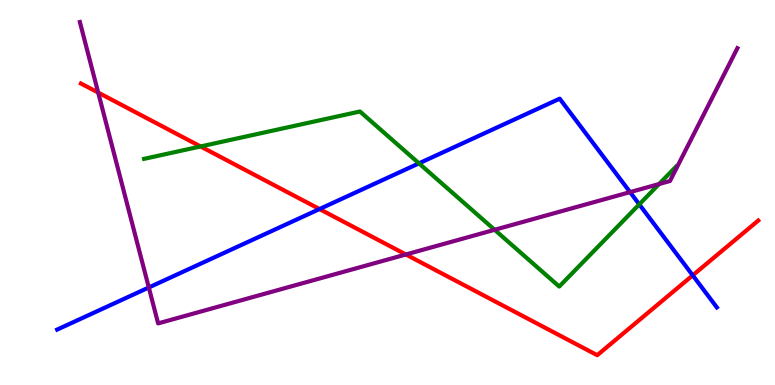[{'lines': ['blue', 'red'], 'intersections': [{'x': 4.12, 'y': 4.57}, {'x': 8.94, 'y': 2.85}]}, {'lines': ['green', 'red'], 'intersections': [{'x': 2.59, 'y': 6.2}]}, {'lines': ['purple', 'red'], 'intersections': [{'x': 1.27, 'y': 7.6}, {'x': 5.24, 'y': 3.39}]}, {'lines': ['blue', 'green'], 'intersections': [{'x': 5.41, 'y': 5.76}, {'x': 8.25, 'y': 4.69}]}, {'lines': ['blue', 'purple'], 'intersections': [{'x': 1.92, 'y': 2.53}, {'x': 8.13, 'y': 5.01}]}, {'lines': ['green', 'purple'], 'intersections': [{'x': 6.38, 'y': 4.03}, {'x': 8.5, 'y': 5.22}]}]